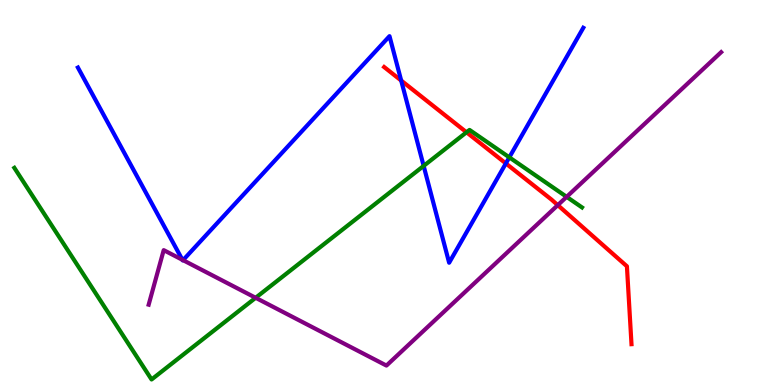[{'lines': ['blue', 'red'], 'intersections': [{'x': 5.18, 'y': 7.91}, {'x': 6.53, 'y': 5.76}]}, {'lines': ['green', 'red'], 'intersections': [{'x': 6.02, 'y': 6.56}]}, {'lines': ['purple', 'red'], 'intersections': [{'x': 7.2, 'y': 4.67}]}, {'lines': ['blue', 'green'], 'intersections': [{'x': 5.47, 'y': 5.69}, {'x': 6.57, 'y': 5.91}]}, {'lines': ['blue', 'purple'], 'intersections': [{'x': 2.35, 'y': 3.25}, {'x': 2.36, 'y': 3.24}]}, {'lines': ['green', 'purple'], 'intersections': [{'x': 3.3, 'y': 2.27}, {'x': 7.31, 'y': 4.89}]}]